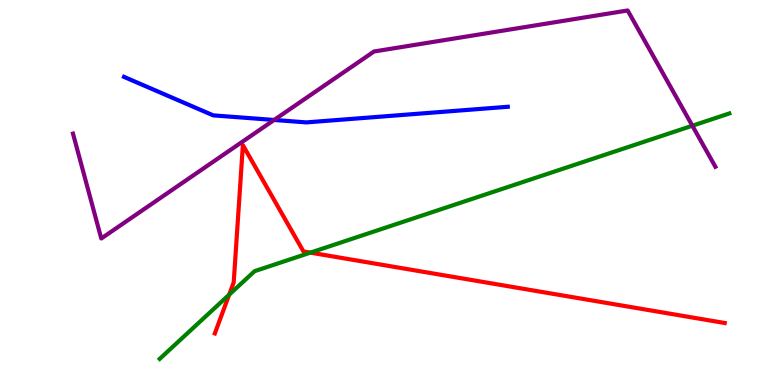[{'lines': ['blue', 'red'], 'intersections': []}, {'lines': ['green', 'red'], 'intersections': [{'x': 2.96, 'y': 2.34}, {'x': 4.01, 'y': 3.44}]}, {'lines': ['purple', 'red'], 'intersections': []}, {'lines': ['blue', 'green'], 'intersections': []}, {'lines': ['blue', 'purple'], 'intersections': [{'x': 3.54, 'y': 6.88}]}, {'lines': ['green', 'purple'], 'intersections': [{'x': 8.93, 'y': 6.73}]}]